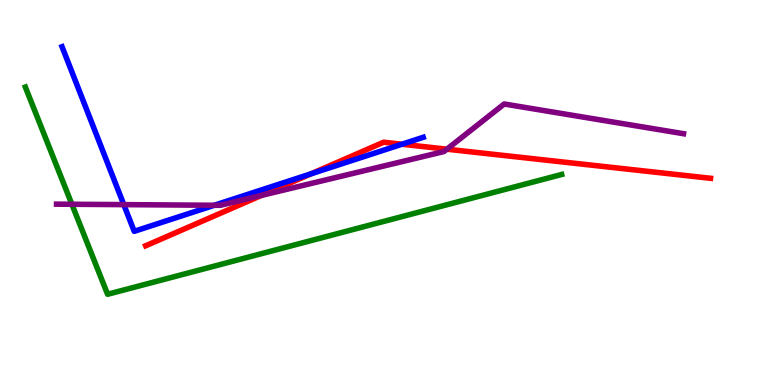[{'lines': ['blue', 'red'], 'intersections': [{'x': 4.02, 'y': 5.49}, {'x': 5.19, 'y': 6.25}]}, {'lines': ['green', 'red'], 'intersections': []}, {'lines': ['purple', 'red'], 'intersections': [{'x': 3.37, 'y': 4.92}, {'x': 5.77, 'y': 6.12}]}, {'lines': ['blue', 'green'], 'intersections': []}, {'lines': ['blue', 'purple'], 'intersections': [{'x': 1.6, 'y': 4.69}, {'x': 2.77, 'y': 4.67}]}, {'lines': ['green', 'purple'], 'intersections': [{'x': 0.927, 'y': 4.69}]}]